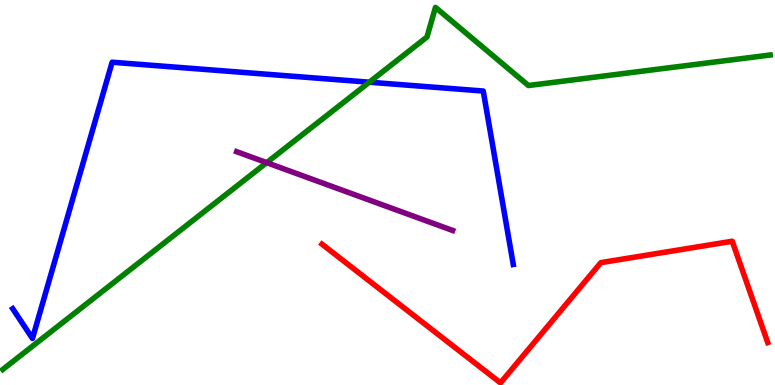[{'lines': ['blue', 'red'], 'intersections': []}, {'lines': ['green', 'red'], 'intersections': []}, {'lines': ['purple', 'red'], 'intersections': []}, {'lines': ['blue', 'green'], 'intersections': [{'x': 4.77, 'y': 7.87}]}, {'lines': ['blue', 'purple'], 'intersections': []}, {'lines': ['green', 'purple'], 'intersections': [{'x': 3.44, 'y': 5.78}]}]